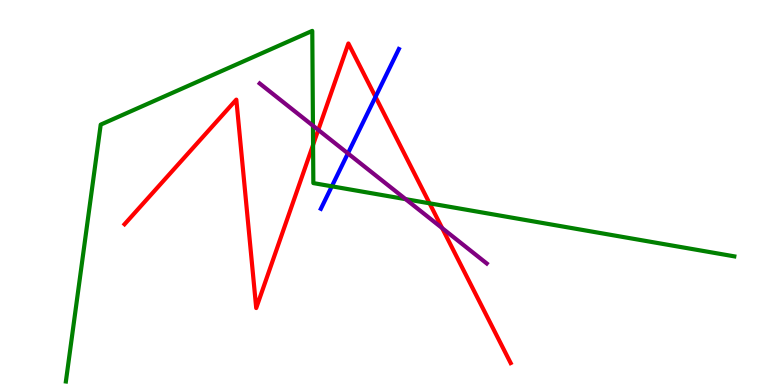[{'lines': ['blue', 'red'], 'intersections': [{'x': 4.85, 'y': 7.48}]}, {'lines': ['green', 'red'], 'intersections': [{'x': 4.04, 'y': 6.24}, {'x': 5.54, 'y': 4.72}]}, {'lines': ['purple', 'red'], 'intersections': [{'x': 4.11, 'y': 6.63}, {'x': 5.71, 'y': 4.08}]}, {'lines': ['blue', 'green'], 'intersections': [{'x': 4.28, 'y': 5.16}]}, {'lines': ['blue', 'purple'], 'intersections': [{'x': 4.49, 'y': 6.02}]}, {'lines': ['green', 'purple'], 'intersections': [{'x': 4.04, 'y': 6.74}, {'x': 5.23, 'y': 4.83}]}]